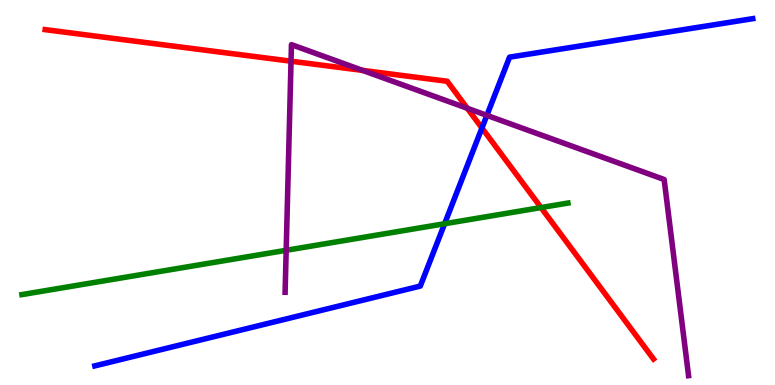[{'lines': ['blue', 'red'], 'intersections': [{'x': 6.22, 'y': 6.67}]}, {'lines': ['green', 'red'], 'intersections': [{'x': 6.98, 'y': 4.61}]}, {'lines': ['purple', 'red'], 'intersections': [{'x': 3.76, 'y': 8.41}, {'x': 4.68, 'y': 8.17}, {'x': 6.03, 'y': 7.19}]}, {'lines': ['blue', 'green'], 'intersections': [{'x': 5.74, 'y': 4.19}]}, {'lines': ['blue', 'purple'], 'intersections': [{'x': 6.28, 'y': 7.0}]}, {'lines': ['green', 'purple'], 'intersections': [{'x': 3.69, 'y': 3.5}]}]